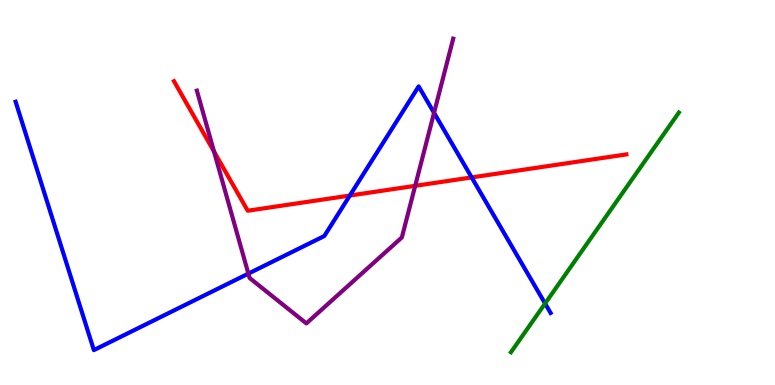[{'lines': ['blue', 'red'], 'intersections': [{'x': 4.51, 'y': 4.92}, {'x': 6.09, 'y': 5.39}]}, {'lines': ['green', 'red'], 'intersections': []}, {'lines': ['purple', 'red'], 'intersections': [{'x': 2.76, 'y': 6.06}, {'x': 5.36, 'y': 5.17}]}, {'lines': ['blue', 'green'], 'intersections': [{'x': 7.03, 'y': 2.12}]}, {'lines': ['blue', 'purple'], 'intersections': [{'x': 3.2, 'y': 2.89}, {'x': 5.6, 'y': 7.07}]}, {'lines': ['green', 'purple'], 'intersections': []}]